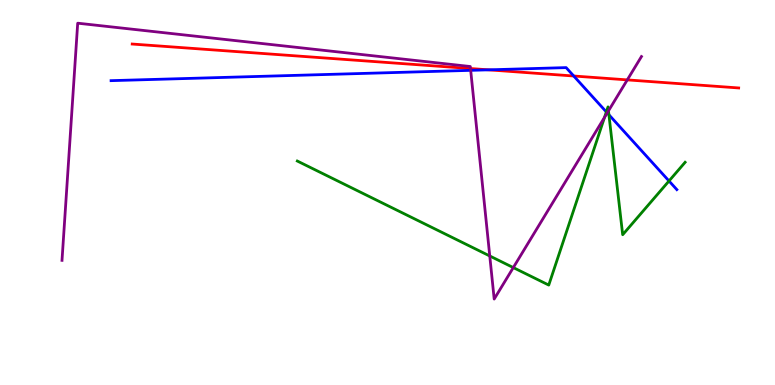[{'lines': ['blue', 'red'], 'intersections': [{'x': 6.3, 'y': 8.19}, {'x': 7.4, 'y': 8.03}]}, {'lines': ['green', 'red'], 'intersections': []}, {'lines': ['purple', 'red'], 'intersections': [{'x': 6.07, 'y': 8.22}, {'x': 8.09, 'y': 7.93}]}, {'lines': ['blue', 'green'], 'intersections': [{'x': 7.82, 'y': 7.09}, {'x': 7.86, 'y': 7.02}, {'x': 8.63, 'y': 5.3}]}, {'lines': ['blue', 'purple'], 'intersections': [{'x': 6.07, 'y': 8.17}, {'x': 7.84, 'y': 7.07}]}, {'lines': ['green', 'purple'], 'intersections': [{'x': 6.32, 'y': 3.35}, {'x': 6.62, 'y': 3.05}, {'x': 7.8, 'y': 6.95}, {'x': 7.85, 'y': 7.12}]}]